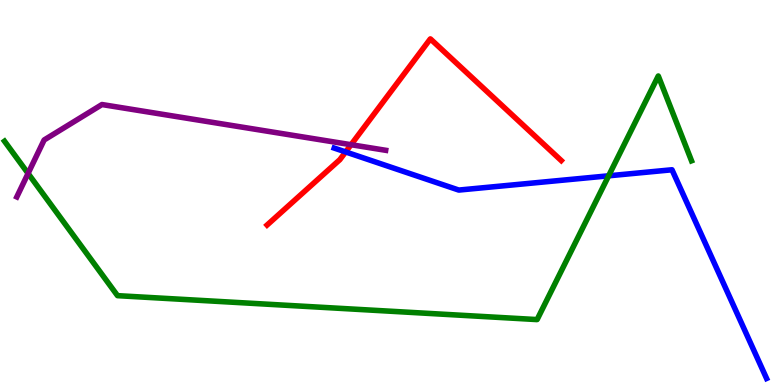[{'lines': ['blue', 'red'], 'intersections': [{'x': 4.46, 'y': 6.05}]}, {'lines': ['green', 'red'], 'intersections': []}, {'lines': ['purple', 'red'], 'intersections': [{'x': 4.53, 'y': 6.24}]}, {'lines': ['blue', 'green'], 'intersections': [{'x': 7.85, 'y': 5.43}]}, {'lines': ['blue', 'purple'], 'intersections': []}, {'lines': ['green', 'purple'], 'intersections': [{'x': 0.362, 'y': 5.5}]}]